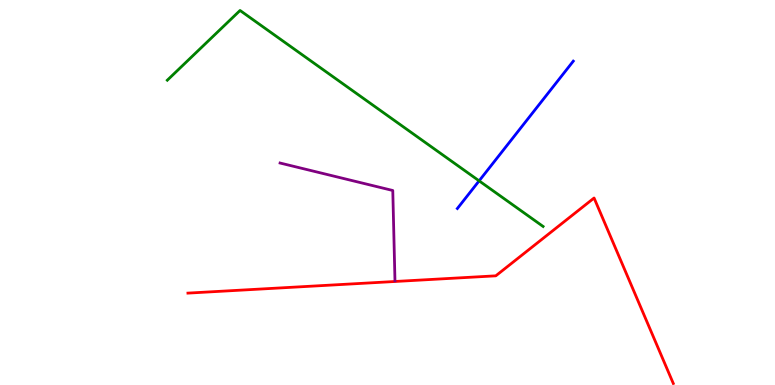[{'lines': ['blue', 'red'], 'intersections': []}, {'lines': ['green', 'red'], 'intersections': []}, {'lines': ['purple', 'red'], 'intersections': []}, {'lines': ['blue', 'green'], 'intersections': [{'x': 6.18, 'y': 5.3}]}, {'lines': ['blue', 'purple'], 'intersections': []}, {'lines': ['green', 'purple'], 'intersections': []}]